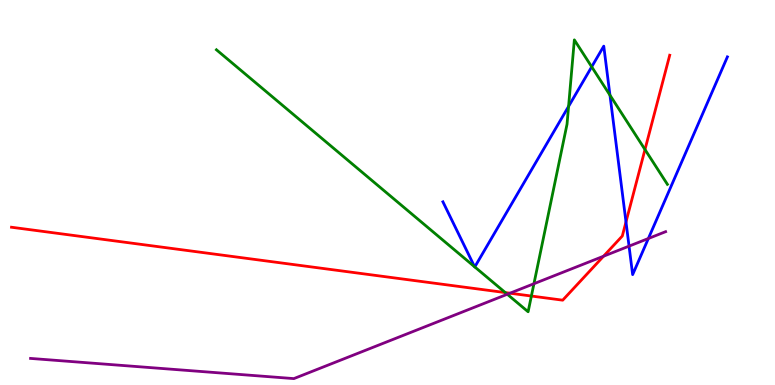[{'lines': ['blue', 'red'], 'intersections': [{'x': 8.08, 'y': 4.23}]}, {'lines': ['green', 'red'], 'intersections': [{'x': 6.52, 'y': 2.4}, {'x': 6.86, 'y': 2.31}, {'x': 8.32, 'y': 6.12}]}, {'lines': ['purple', 'red'], 'intersections': [{'x': 6.58, 'y': 2.38}, {'x': 7.79, 'y': 3.35}]}, {'lines': ['blue', 'green'], 'intersections': [{'x': 6.12, 'y': 3.07}, {'x': 6.13, 'y': 3.07}, {'x': 7.34, 'y': 7.24}, {'x': 7.63, 'y': 8.26}, {'x': 7.87, 'y': 7.53}]}, {'lines': ['blue', 'purple'], 'intersections': [{'x': 8.12, 'y': 3.61}, {'x': 8.37, 'y': 3.81}]}, {'lines': ['green', 'purple'], 'intersections': [{'x': 6.55, 'y': 2.36}, {'x': 6.89, 'y': 2.63}]}]